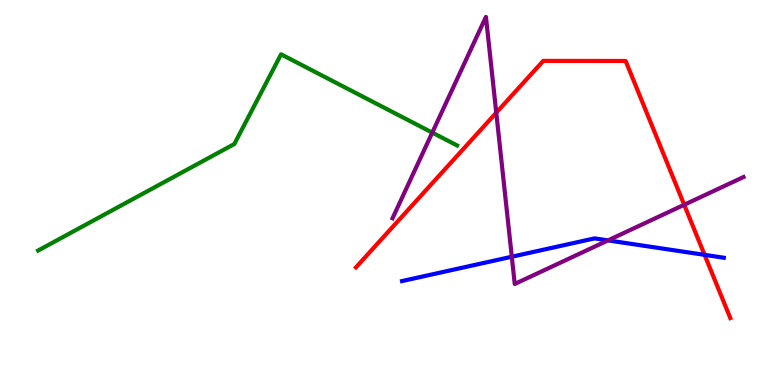[{'lines': ['blue', 'red'], 'intersections': [{'x': 9.09, 'y': 3.38}]}, {'lines': ['green', 'red'], 'intersections': []}, {'lines': ['purple', 'red'], 'intersections': [{'x': 6.4, 'y': 7.07}, {'x': 8.83, 'y': 4.68}]}, {'lines': ['blue', 'green'], 'intersections': []}, {'lines': ['blue', 'purple'], 'intersections': [{'x': 6.6, 'y': 3.33}, {'x': 7.85, 'y': 3.76}]}, {'lines': ['green', 'purple'], 'intersections': [{'x': 5.58, 'y': 6.56}]}]